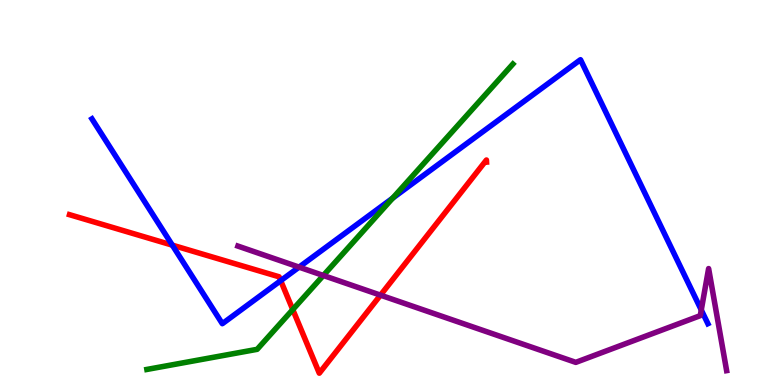[{'lines': ['blue', 'red'], 'intersections': [{'x': 2.22, 'y': 3.63}, {'x': 3.62, 'y': 2.71}]}, {'lines': ['green', 'red'], 'intersections': [{'x': 3.78, 'y': 1.96}]}, {'lines': ['purple', 'red'], 'intersections': [{'x': 4.91, 'y': 2.33}]}, {'lines': ['blue', 'green'], 'intersections': [{'x': 5.07, 'y': 4.85}]}, {'lines': ['blue', 'purple'], 'intersections': [{'x': 3.86, 'y': 3.06}, {'x': 9.05, 'y': 1.95}]}, {'lines': ['green', 'purple'], 'intersections': [{'x': 4.17, 'y': 2.84}]}]